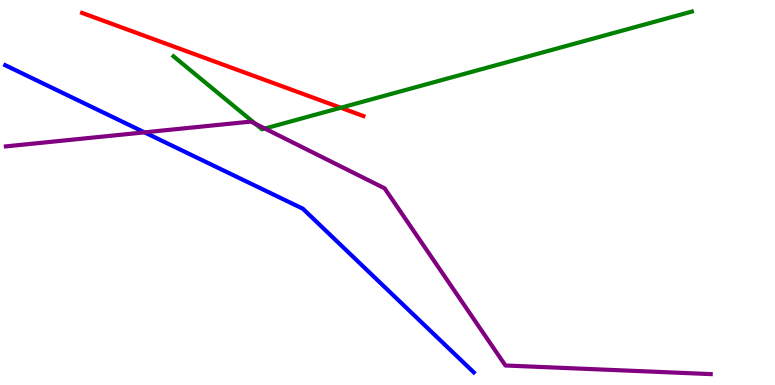[{'lines': ['blue', 'red'], 'intersections': []}, {'lines': ['green', 'red'], 'intersections': [{'x': 4.4, 'y': 7.2}]}, {'lines': ['purple', 'red'], 'intersections': []}, {'lines': ['blue', 'green'], 'intersections': []}, {'lines': ['blue', 'purple'], 'intersections': [{'x': 1.86, 'y': 6.56}]}, {'lines': ['green', 'purple'], 'intersections': [{'x': 3.29, 'y': 6.78}, {'x': 3.42, 'y': 6.66}]}]